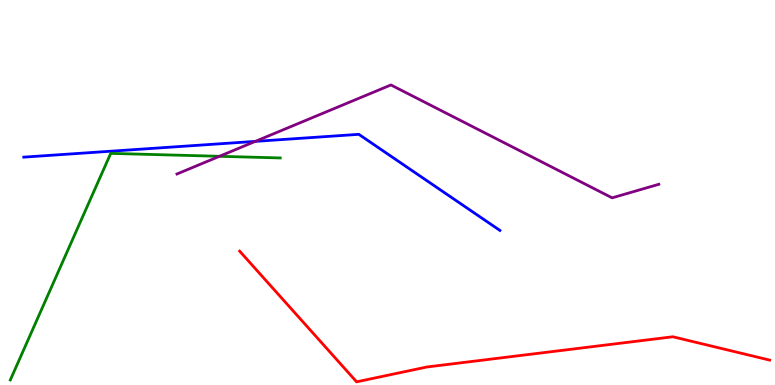[{'lines': ['blue', 'red'], 'intersections': []}, {'lines': ['green', 'red'], 'intersections': []}, {'lines': ['purple', 'red'], 'intersections': []}, {'lines': ['blue', 'green'], 'intersections': []}, {'lines': ['blue', 'purple'], 'intersections': [{'x': 3.29, 'y': 6.33}]}, {'lines': ['green', 'purple'], 'intersections': [{'x': 2.83, 'y': 5.94}]}]